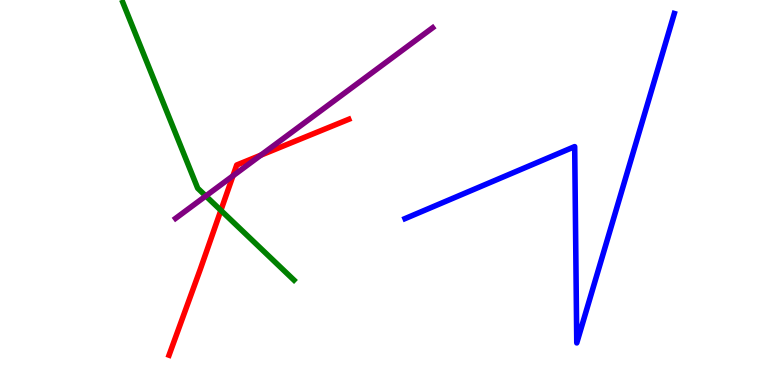[{'lines': ['blue', 'red'], 'intersections': []}, {'lines': ['green', 'red'], 'intersections': [{'x': 2.85, 'y': 4.54}]}, {'lines': ['purple', 'red'], 'intersections': [{'x': 3.01, 'y': 5.43}, {'x': 3.37, 'y': 5.97}]}, {'lines': ['blue', 'green'], 'intersections': []}, {'lines': ['blue', 'purple'], 'intersections': []}, {'lines': ['green', 'purple'], 'intersections': [{'x': 2.66, 'y': 4.91}]}]